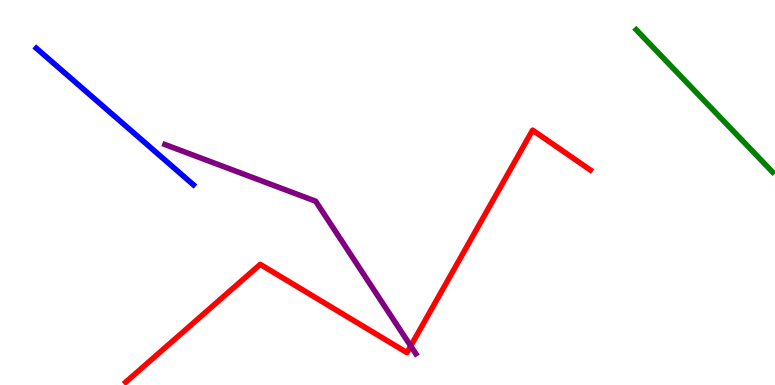[{'lines': ['blue', 'red'], 'intersections': []}, {'lines': ['green', 'red'], 'intersections': []}, {'lines': ['purple', 'red'], 'intersections': [{'x': 5.3, 'y': 1.01}]}, {'lines': ['blue', 'green'], 'intersections': []}, {'lines': ['blue', 'purple'], 'intersections': []}, {'lines': ['green', 'purple'], 'intersections': []}]